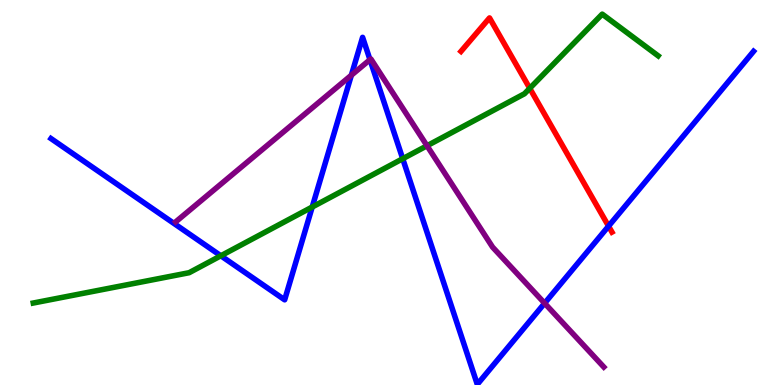[{'lines': ['blue', 'red'], 'intersections': [{'x': 7.85, 'y': 4.13}]}, {'lines': ['green', 'red'], 'intersections': [{'x': 6.84, 'y': 7.71}]}, {'lines': ['purple', 'red'], 'intersections': []}, {'lines': ['blue', 'green'], 'intersections': [{'x': 2.85, 'y': 3.36}, {'x': 4.03, 'y': 4.62}, {'x': 5.2, 'y': 5.88}]}, {'lines': ['blue', 'purple'], 'intersections': [{'x': 4.53, 'y': 8.05}, {'x': 4.77, 'y': 8.45}, {'x': 7.03, 'y': 2.12}]}, {'lines': ['green', 'purple'], 'intersections': [{'x': 5.51, 'y': 6.21}]}]